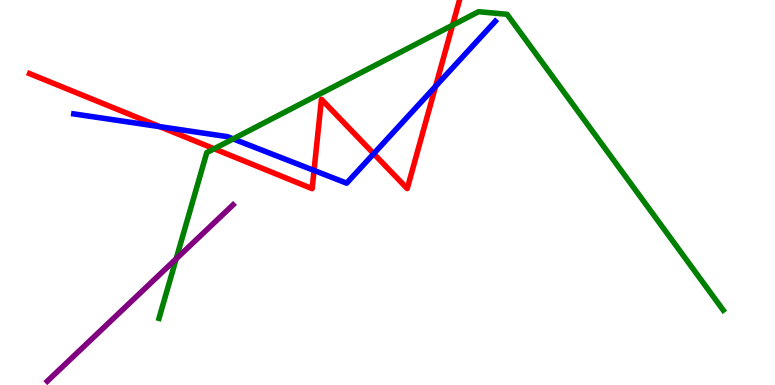[{'lines': ['blue', 'red'], 'intersections': [{'x': 2.06, 'y': 6.71}, {'x': 4.05, 'y': 5.57}, {'x': 4.82, 'y': 6.01}, {'x': 5.62, 'y': 7.76}]}, {'lines': ['green', 'red'], 'intersections': [{'x': 2.76, 'y': 6.14}, {'x': 5.84, 'y': 9.35}]}, {'lines': ['purple', 'red'], 'intersections': []}, {'lines': ['blue', 'green'], 'intersections': [{'x': 3.01, 'y': 6.39}]}, {'lines': ['blue', 'purple'], 'intersections': []}, {'lines': ['green', 'purple'], 'intersections': [{'x': 2.27, 'y': 3.28}]}]